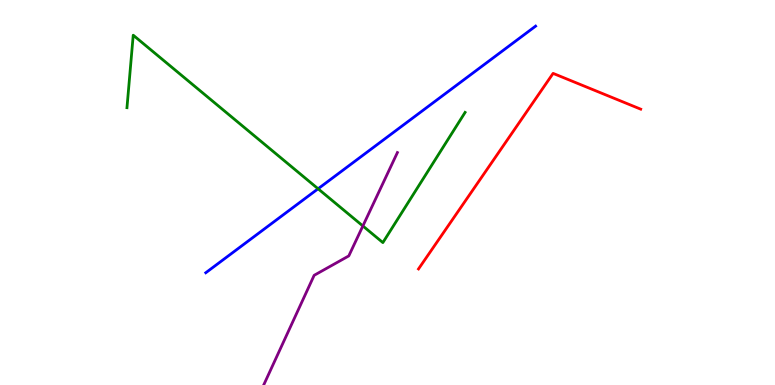[{'lines': ['blue', 'red'], 'intersections': []}, {'lines': ['green', 'red'], 'intersections': []}, {'lines': ['purple', 'red'], 'intersections': []}, {'lines': ['blue', 'green'], 'intersections': [{'x': 4.1, 'y': 5.1}]}, {'lines': ['blue', 'purple'], 'intersections': []}, {'lines': ['green', 'purple'], 'intersections': [{'x': 4.68, 'y': 4.13}]}]